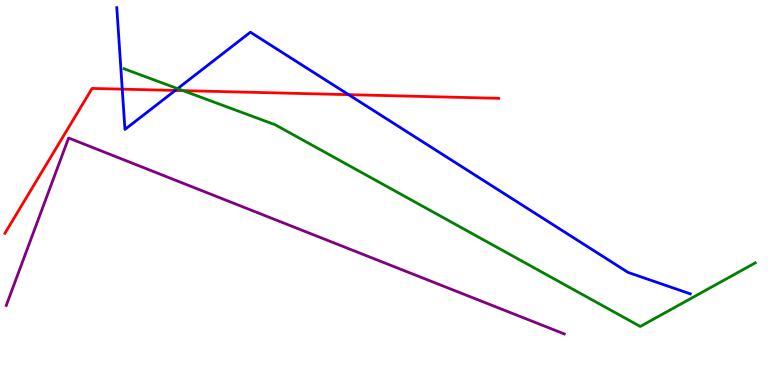[{'lines': ['blue', 'red'], 'intersections': [{'x': 1.58, 'y': 7.68}, {'x': 2.26, 'y': 7.65}, {'x': 4.5, 'y': 7.54}]}, {'lines': ['green', 'red'], 'intersections': [{'x': 2.36, 'y': 7.65}]}, {'lines': ['purple', 'red'], 'intersections': []}, {'lines': ['blue', 'green'], 'intersections': [{'x': 2.29, 'y': 7.7}]}, {'lines': ['blue', 'purple'], 'intersections': []}, {'lines': ['green', 'purple'], 'intersections': []}]